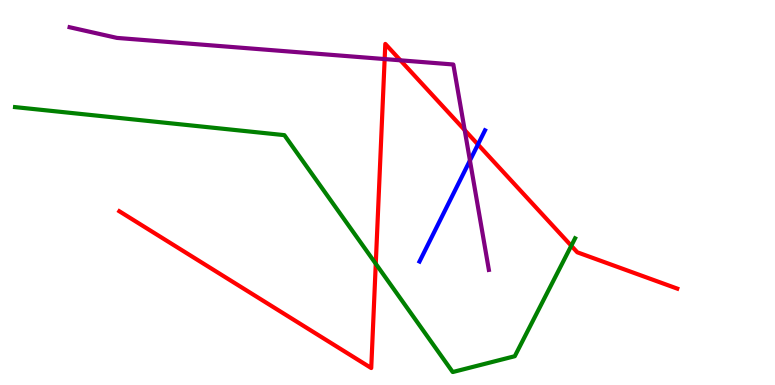[{'lines': ['blue', 'red'], 'intersections': [{'x': 6.17, 'y': 6.25}]}, {'lines': ['green', 'red'], 'intersections': [{'x': 4.85, 'y': 3.15}, {'x': 7.37, 'y': 3.62}]}, {'lines': ['purple', 'red'], 'intersections': [{'x': 4.96, 'y': 8.47}, {'x': 5.17, 'y': 8.43}, {'x': 6.0, 'y': 6.62}]}, {'lines': ['blue', 'green'], 'intersections': []}, {'lines': ['blue', 'purple'], 'intersections': [{'x': 6.06, 'y': 5.83}]}, {'lines': ['green', 'purple'], 'intersections': []}]